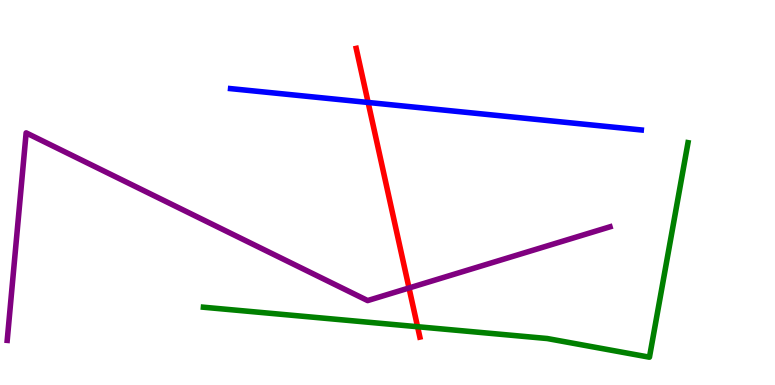[{'lines': ['blue', 'red'], 'intersections': [{'x': 4.75, 'y': 7.34}]}, {'lines': ['green', 'red'], 'intersections': [{'x': 5.39, 'y': 1.51}]}, {'lines': ['purple', 'red'], 'intersections': [{'x': 5.28, 'y': 2.52}]}, {'lines': ['blue', 'green'], 'intersections': []}, {'lines': ['blue', 'purple'], 'intersections': []}, {'lines': ['green', 'purple'], 'intersections': []}]